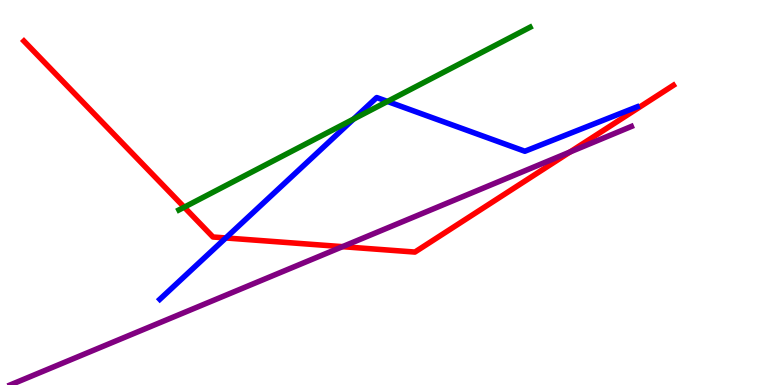[{'lines': ['blue', 'red'], 'intersections': [{'x': 2.91, 'y': 3.82}]}, {'lines': ['green', 'red'], 'intersections': [{'x': 2.38, 'y': 4.62}]}, {'lines': ['purple', 'red'], 'intersections': [{'x': 4.42, 'y': 3.59}, {'x': 7.35, 'y': 6.05}]}, {'lines': ['blue', 'green'], 'intersections': [{'x': 4.56, 'y': 6.91}, {'x': 5.0, 'y': 7.36}]}, {'lines': ['blue', 'purple'], 'intersections': []}, {'lines': ['green', 'purple'], 'intersections': []}]